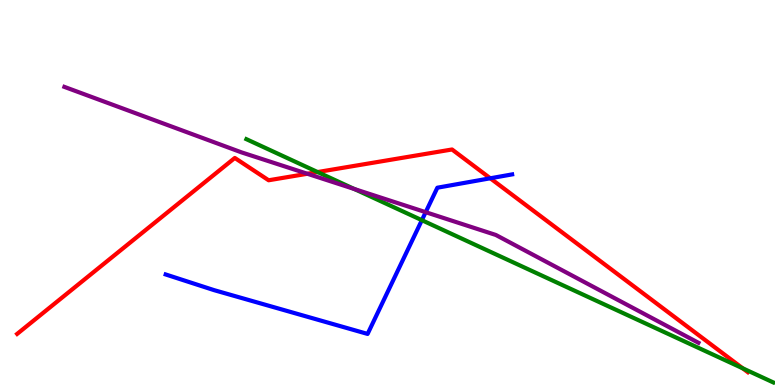[{'lines': ['blue', 'red'], 'intersections': [{'x': 6.33, 'y': 5.37}]}, {'lines': ['green', 'red'], 'intersections': [{'x': 4.1, 'y': 5.53}, {'x': 9.58, 'y': 0.434}]}, {'lines': ['purple', 'red'], 'intersections': [{'x': 3.97, 'y': 5.49}]}, {'lines': ['blue', 'green'], 'intersections': [{'x': 5.44, 'y': 4.28}]}, {'lines': ['blue', 'purple'], 'intersections': [{'x': 5.49, 'y': 4.49}]}, {'lines': ['green', 'purple'], 'intersections': [{'x': 4.57, 'y': 5.09}]}]